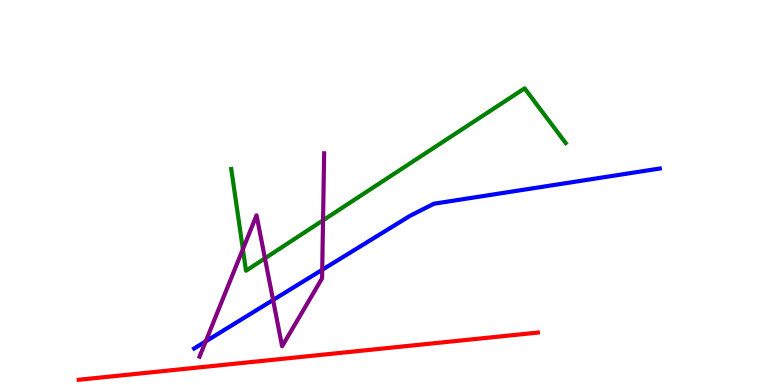[{'lines': ['blue', 'red'], 'intersections': []}, {'lines': ['green', 'red'], 'intersections': []}, {'lines': ['purple', 'red'], 'intersections': []}, {'lines': ['blue', 'green'], 'intersections': []}, {'lines': ['blue', 'purple'], 'intersections': [{'x': 2.65, 'y': 1.13}, {'x': 3.52, 'y': 2.21}, {'x': 4.16, 'y': 2.99}]}, {'lines': ['green', 'purple'], 'intersections': [{'x': 3.13, 'y': 3.53}, {'x': 3.42, 'y': 3.29}, {'x': 4.17, 'y': 4.28}]}]